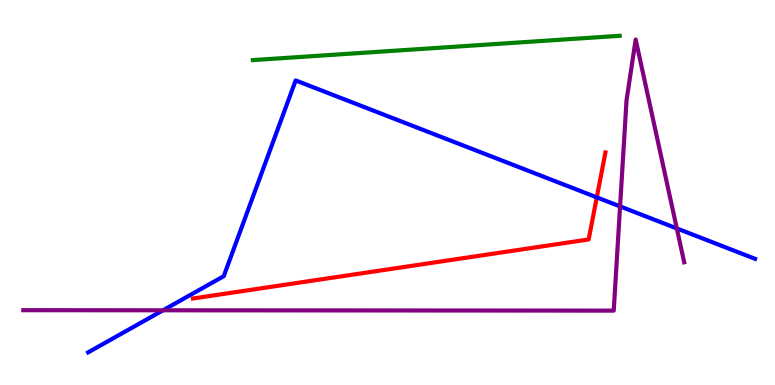[{'lines': ['blue', 'red'], 'intersections': [{'x': 7.7, 'y': 4.87}]}, {'lines': ['green', 'red'], 'intersections': []}, {'lines': ['purple', 'red'], 'intersections': []}, {'lines': ['blue', 'green'], 'intersections': []}, {'lines': ['blue', 'purple'], 'intersections': [{'x': 2.1, 'y': 1.94}, {'x': 8.0, 'y': 4.64}, {'x': 8.73, 'y': 4.07}]}, {'lines': ['green', 'purple'], 'intersections': []}]